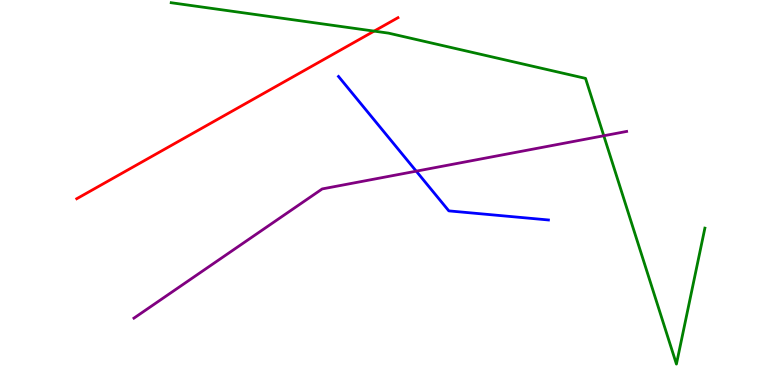[{'lines': ['blue', 'red'], 'intersections': []}, {'lines': ['green', 'red'], 'intersections': [{'x': 4.83, 'y': 9.19}]}, {'lines': ['purple', 'red'], 'intersections': []}, {'lines': ['blue', 'green'], 'intersections': []}, {'lines': ['blue', 'purple'], 'intersections': [{'x': 5.37, 'y': 5.55}]}, {'lines': ['green', 'purple'], 'intersections': [{'x': 7.79, 'y': 6.47}]}]